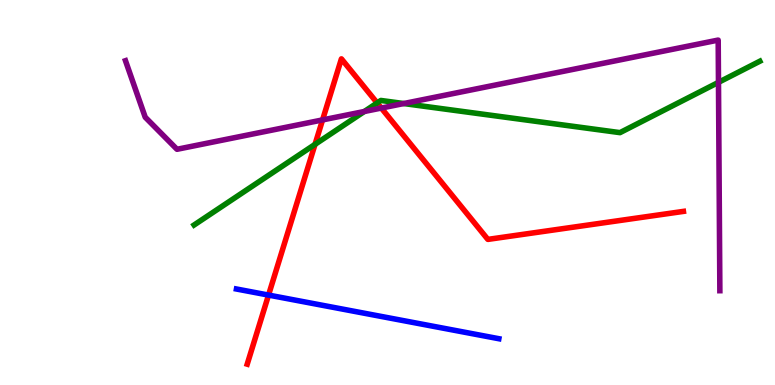[{'lines': ['blue', 'red'], 'intersections': [{'x': 3.46, 'y': 2.34}]}, {'lines': ['green', 'red'], 'intersections': [{'x': 4.06, 'y': 6.25}, {'x': 4.87, 'y': 7.33}]}, {'lines': ['purple', 'red'], 'intersections': [{'x': 4.16, 'y': 6.89}, {'x': 4.92, 'y': 7.19}]}, {'lines': ['blue', 'green'], 'intersections': []}, {'lines': ['blue', 'purple'], 'intersections': []}, {'lines': ['green', 'purple'], 'intersections': [{'x': 4.7, 'y': 7.1}, {'x': 5.21, 'y': 7.31}, {'x': 9.27, 'y': 7.86}]}]